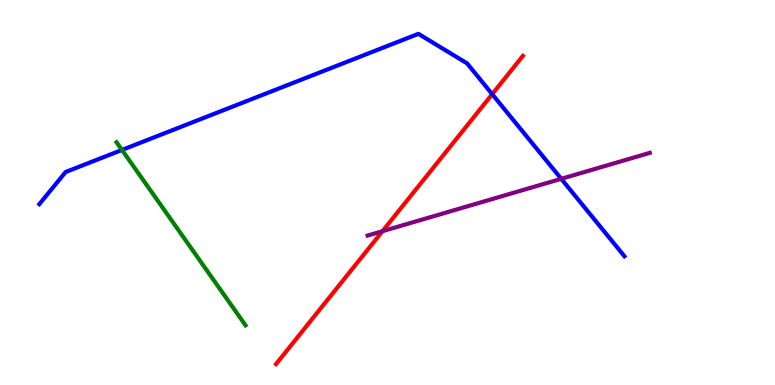[{'lines': ['blue', 'red'], 'intersections': [{'x': 6.35, 'y': 7.55}]}, {'lines': ['green', 'red'], 'intersections': []}, {'lines': ['purple', 'red'], 'intersections': [{'x': 4.94, 'y': 3.99}]}, {'lines': ['blue', 'green'], 'intersections': [{'x': 1.57, 'y': 6.11}]}, {'lines': ['blue', 'purple'], 'intersections': [{'x': 7.24, 'y': 5.36}]}, {'lines': ['green', 'purple'], 'intersections': []}]